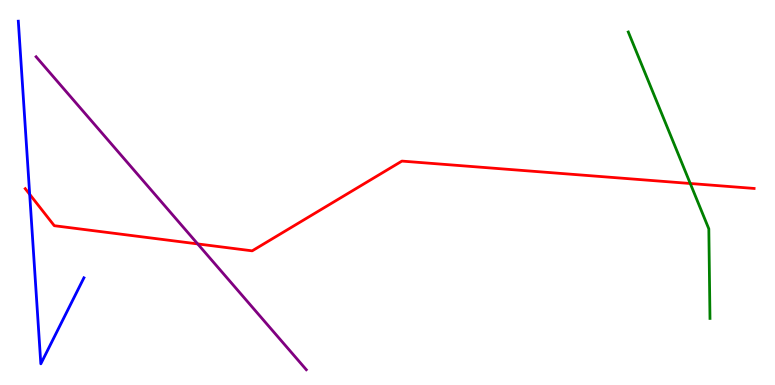[{'lines': ['blue', 'red'], 'intersections': [{'x': 0.383, 'y': 4.95}]}, {'lines': ['green', 'red'], 'intersections': [{'x': 8.91, 'y': 5.23}]}, {'lines': ['purple', 'red'], 'intersections': [{'x': 2.55, 'y': 3.66}]}, {'lines': ['blue', 'green'], 'intersections': []}, {'lines': ['blue', 'purple'], 'intersections': []}, {'lines': ['green', 'purple'], 'intersections': []}]